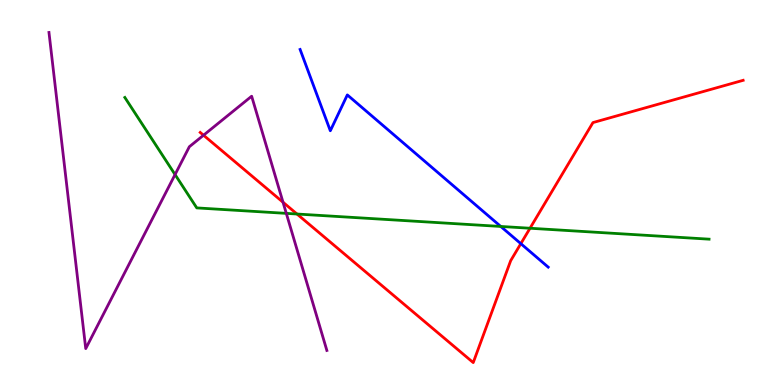[{'lines': ['blue', 'red'], 'intersections': [{'x': 6.72, 'y': 3.67}]}, {'lines': ['green', 'red'], 'intersections': [{'x': 3.83, 'y': 4.44}, {'x': 6.84, 'y': 4.07}]}, {'lines': ['purple', 'red'], 'intersections': [{'x': 2.63, 'y': 6.49}, {'x': 3.65, 'y': 4.75}]}, {'lines': ['blue', 'green'], 'intersections': [{'x': 6.46, 'y': 4.12}]}, {'lines': ['blue', 'purple'], 'intersections': []}, {'lines': ['green', 'purple'], 'intersections': [{'x': 2.26, 'y': 5.47}, {'x': 3.69, 'y': 4.46}]}]